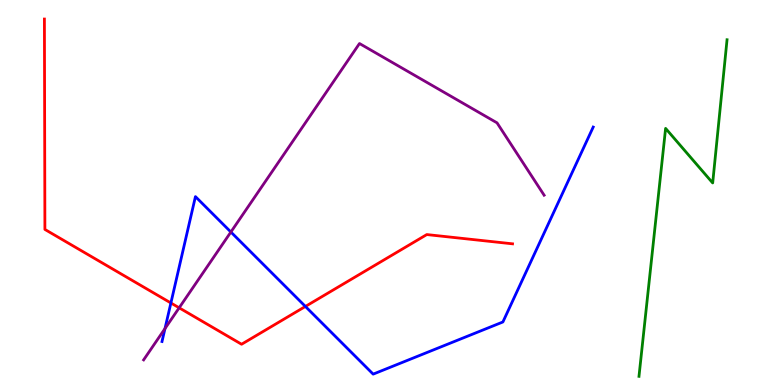[{'lines': ['blue', 'red'], 'intersections': [{'x': 2.21, 'y': 2.13}, {'x': 3.94, 'y': 2.04}]}, {'lines': ['green', 'red'], 'intersections': []}, {'lines': ['purple', 'red'], 'intersections': [{'x': 2.31, 'y': 2.0}]}, {'lines': ['blue', 'green'], 'intersections': []}, {'lines': ['blue', 'purple'], 'intersections': [{'x': 2.13, 'y': 1.47}, {'x': 2.98, 'y': 3.97}]}, {'lines': ['green', 'purple'], 'intersections': []}]